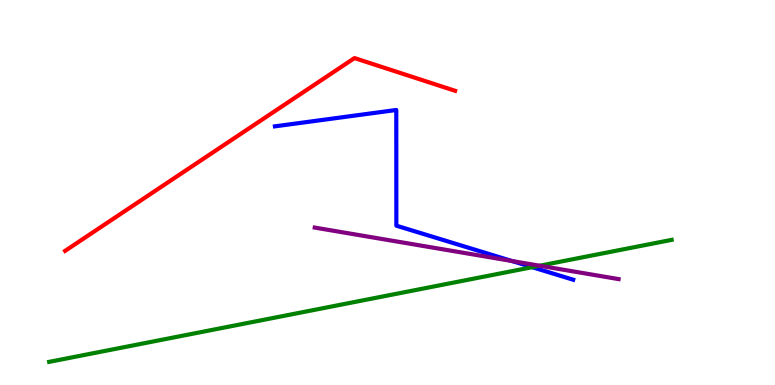[{'lines': ['blue', 'red'], 'intersections': []}, {'lines': ['green', 'red'], 'intersections': []}, {'lines': ['purple', 'red'], 'intersections': []}, {'lines': ['blue', 'green'], 'intersections': [{'x': 6.87, 'y': 3.06}]}, {'lines': ['blue', 'purple'], 'intersections': [{'x': 6.61, 'y': 3.22}]}, {'lines': ['green', 'purple'], 'intersections': [{'x': 6.96, 'y': 3.1}]}]